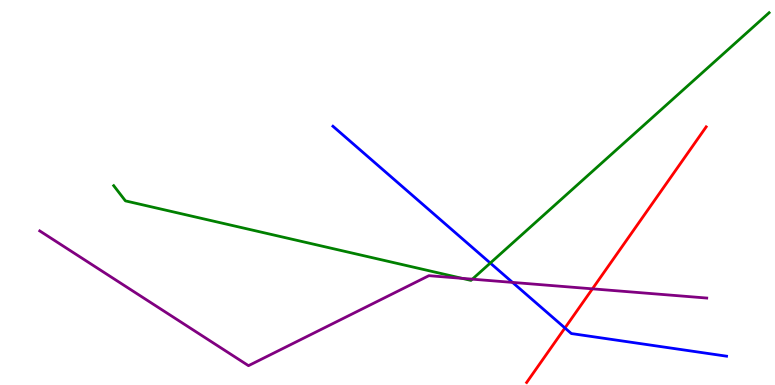[{'lines': ['blue', 'red'], 'intersections': [{'x': 7.29, 'y': 1.48}]}, {'lines': ['green', 'red'], 'intersections': []}, {'lines': ['purple', 'red'], 'intersections': [{'x': 7.64, 'y': 2.5}]}, {'lines': ['blue', 'green'], 'intersections': [{'x': 6.33, 'y': 3.17}]}, {'lines': ['blue', 'purple'], 'intersections': [{'x': 6.61, 'y': 2.66}]}, {'lines': ['green', 'purple'], 'intersections': [{'x': 5.96, 'y': 2.77}, {'x': 6.09, 'y': 2.75}]}]